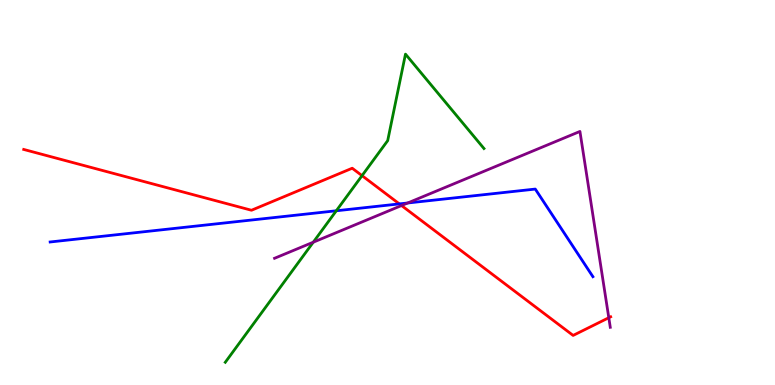[{'lines': ['blue', 'red'], 'intersections': [{'x': 5.15, 'y': 4.7}]}, {'lines': ['green', 'red'], 'intersections': [{'x': 4.67, 'y': 5.44}]}, {'lines': ['purple', 'red'], 'intersections': [{'x': 5.18, 'y': 4.66}, {'x': 7.86, 'y': 1.75}]}, {'lines': ['blue', 'green'], 'intersections': [{'x': 4.34, 'y': 4.53}]}, {'lines': ['blue', 'purple'], 'intersections': [{'x': 5.26, 'y': 4.73}]}, {'lines': ['green', 'purple'], 'intersections': [{'x': 4.04, 'y': 3.71}]}]